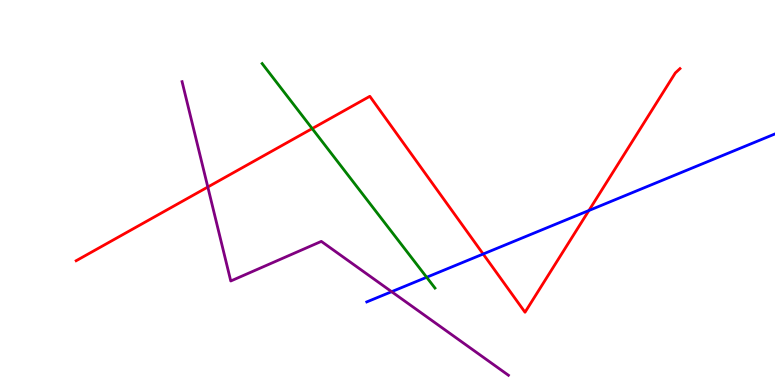[{'lines': ['blue', 'red'], 'intersections': [{'x': 6.23, 'y': 3.4}, {'x': 7.6, 'y': 4.53}]}, {'lines': ['green', 'red'], 'intersections': [{'x': 4.03, 'y': 6.66}]}, {'lines': ['purple', 'red'], 'intersections': [{'x': 2.68, 'y': 5.14}]}, {'lines': ['blue', 'green'], 'intersections': [{'x': 5.51, 'y': 2.8}]}, {'lines': ['blue', 'purple'], 'intersections': [{'x': 5.05, 'y': 2.42}]}, {'lines': ['green', 'purple'], 'intersections': []}]